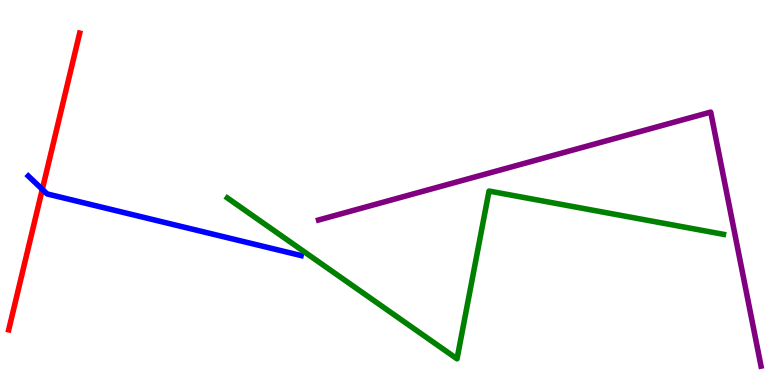[{'lines': ['blue', 'red'], 'intersections': [{'x': 0.546, 'y': 5.08}]}, {'lines': ['green', 'red'], 'intersections': []}, {'lines': ['purple', 'red'], 'intersections': []}, {'lines': ['blue', 'green'], 'intersections': []}, {'lines': ['blue', 'purple'], 'intersections': []}, {'lines': ['green', 'purple'], 'intersections': []}]